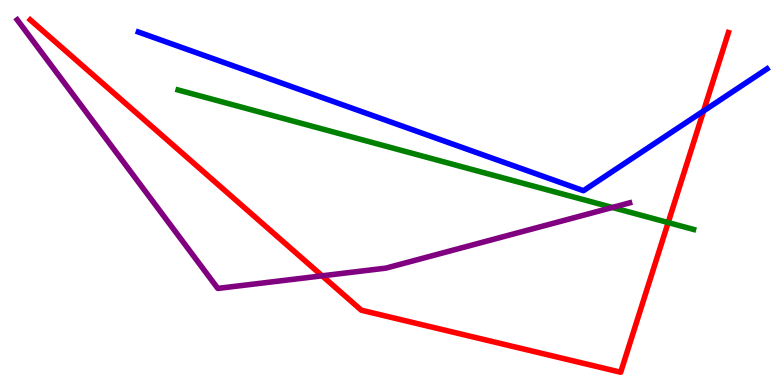[{'lines': ['blue', 'red'], 'intersections': [{'x': 9.08, 'y': 7.12}]}, {'lines': ['green', 'red'], 'intersections': [{'x': 8.62, 'y': 4.22}]}, {'lines': ['purple', 'red'], 'intersections': [{'x': 4.16, 'y': 2.84}]}, {'lines': ['blue', 'green'], 'intersections': []}, {'lines': ['blue', 'purple'], 'intersections': []}, {'lines': ['green', 'purple'], 'intersections': [{'x': 7.9, 'y': 4.61}]}]